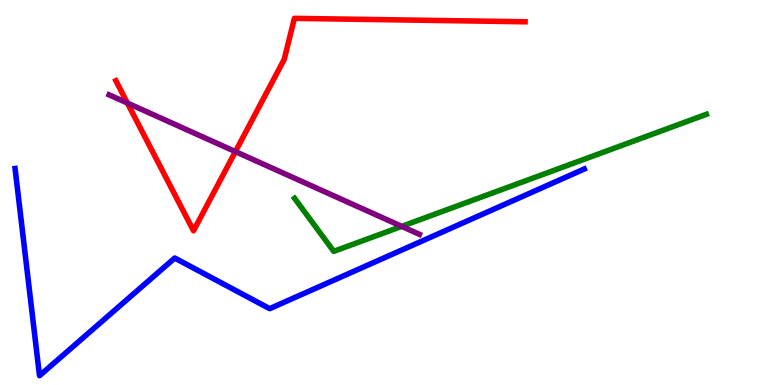[{'lines': ['blue', 'red'], 'intersections': []}, {'lines': ['green', 'red'], 'intersections': []}, {'lines': ['purple', 'red'], 'intersections': [{'x': 1.64, 'y': 7.32}, {'x': 3.04, 'y': 6.06}]}, {'lines': ['blue', 'green'], 'intersections': []}, {'lines': ['blue', 'purple'], 'intersections': []}, {'lines': ['green', 'purple'], 'intersections': [{'x': 5.18, 'y': 4.12}]}]